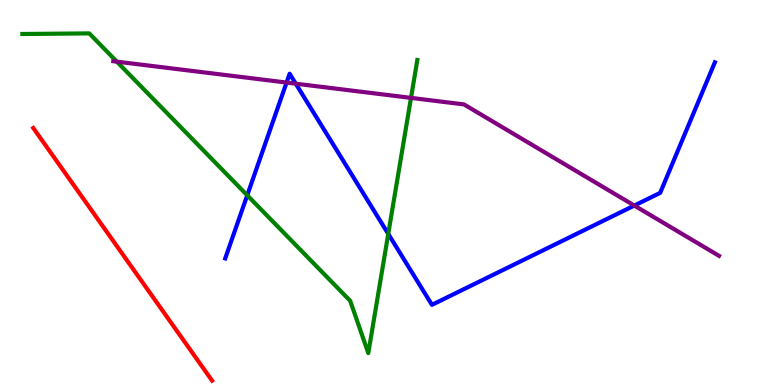[{'lines': ['blue', 'red'], 'intersections': []}, {'lines': ['green', 'red'], 'intersections': []}, {'lines': ['purple', 'red'], 'intersections': []}, {'lines': ['blue', 'green'], 'intersections': [{'x': 3.19, 'y': 4.93}, {'x': 5.01, 'y': 3.93}]}, {'lines': ['blue', 'purple'], 'intersections': [{'x': 3.7, 'y': 7.86}, {'x': 3.82, 'y': 7.83}, {'x': 8.18, 'y': 4.66}]}, {'lines': ['green', 'purple'], 'intersections': [{'x': 1.51, 'y': 8.4}, {'x': 5.3, 'y': 7.46}]}]